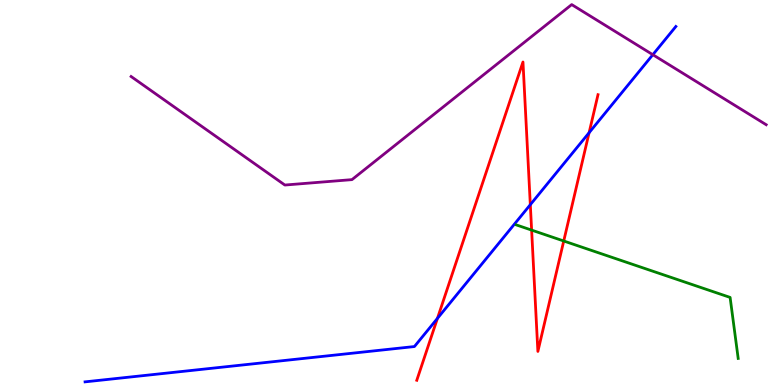[{'lines': ['blue', 'red'], 'intersections': [{'x': 5.64, 'y': 1.73}, {'x': 6.84, 'y': 4.68}, {'x': 7.6, 'y': 6.55}]}, {'lines': ['green', 'red'], 'intersections': [{'x': 6.86, 'y': 4.02}, {'x': 7.27, 'y': 3.74}]}, {'lines': ['purple', 'red'], 'intersections': []}, {'lines': ['blue', 'green'], 'intersections': []}, {'lines': ['blue', 'purple'], 'intersections': [{'x': 8.42, 'y': 8.58}]}, {'lines': ['green', 'purple'], 'intersections': []}]